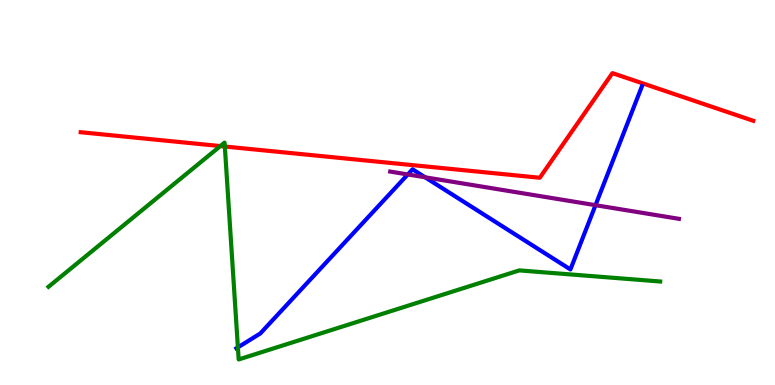[{'lines': ['blue', 'red'], 'intersections': []}, {'lines': ['green', 'red'], 'intersections': [{'x': 2.84, 'y': 6.21}, {'x': 2.9, 'y': 6.19}]}, {'lines': ['purple', 'red'], 'intersections': []}, {'lines': ['blue', 'green'], 'intersections': [{'x': 3.07, 'y': 0.978}]}, {'lines': ['blue', 'purple'], 'intersections': [{'x': 5.26, 'y': 5.47}, {'x': 5.49, 'y': 5.39}, {'x': 7.68, 'y': 4.67}]}, {'lines': ['green', 'purple'], 'intersections': []}]